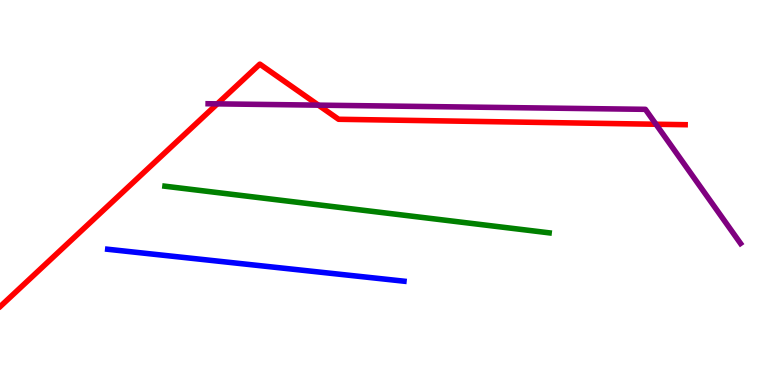[{'lines': ['blue', 'red'], 'intersections': []}, {'lines': ['green', 'red'], 'intersections': []}, {'lines': ['purple', 'red'], 'intersections': [{'x': 2.8, 'y': 7.3}, {'x': 4.11, 'y': 7.27}, {'x': 8.46, 'y': 6.77}]}, {'lines': ['blue', 'green'], 'intersections': []}, {'lines': ['blue', 'purple'], 'intersections': []}, {'lines': ['green', 'purple'], 'intersections': []}]